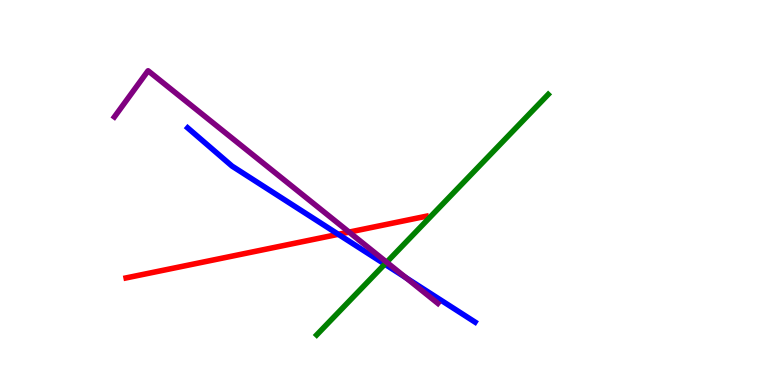[{'lines': ['blue', 'red'], 'intersections': [{'x': 4.37, 'y': 3.91}]}, {'lines': ['green', 'red'], 'intersections': []}, {'lines': ['purple', 'red'], 'intersections': [{'x': 4.5, 'y': 3.97}]}, {'lines': ['blue', 'green'], 'intersections': [{'x': 4.97, 'y': 3.14}]}, {'lines': ['blue', 'purple'], 'intersections': [{'x': 5.24, 'y': 2.79}]}, {'lines': ['green', 'purple'], 'intersections': [{'x': 4.99, 'y': 3.19}]}]